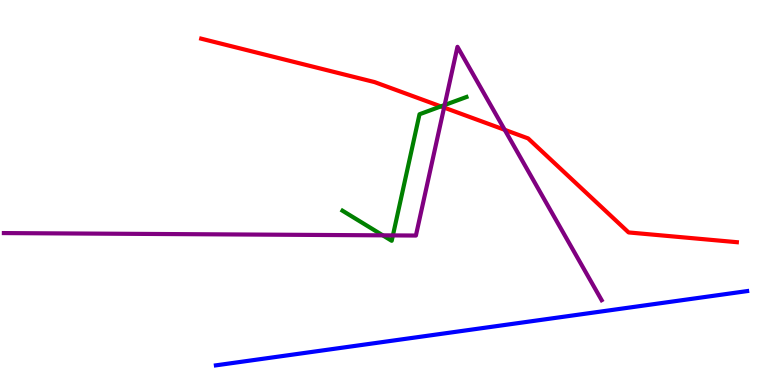[{'lines': ['blue', 'red'], 'intersections': []}, {'lines': ['green', 'red'], 'intersections': [{'x': 5.69, 'y': 7.24}]}, {'lines': ['purple', 'red'], 'intersections': [{'x': 5.73, 'y': 7.21}, {'x': 6.51, 'y': 6.63}]}, {'lines': ['blue', 'green'], 'intersections': []}, {'lines': ['blue', 'purple'], 'intersections': []}, {'lines': ['green', 'purple'], 'intersections': [{'x': 4.94, 'y': 3.89}, {'x': 5.07, 'y': 3.89}, {'x': 5.74, 'y': 7.27}]}]